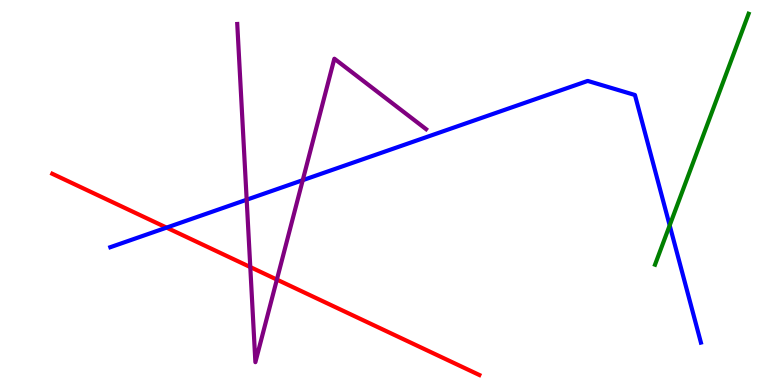[{'lines': ['blue', 'red'], 'intersections': [{'x': 2.15, 'y': 4.09}]}, {'lines': ['green', 'red'], 'intersections': []}, {'lines': ['purple', 'red'], 'intersections': [{'x': 3.23, 'y': 3.06}, {'x': 3.57, 'y': 2.74}]}, {'lines': ['blue', 'green'], 'intersections': [{'x': 8.64, 'y': 4.15}]}, {'lines': ['blue', 'purple'], 'intersections': [{'x': 3.18, 'y': 4.81}, {'x': 3.91, 'y': 5.32}]}, {'lines': ['green', 'purple'], 'intersections': []}]